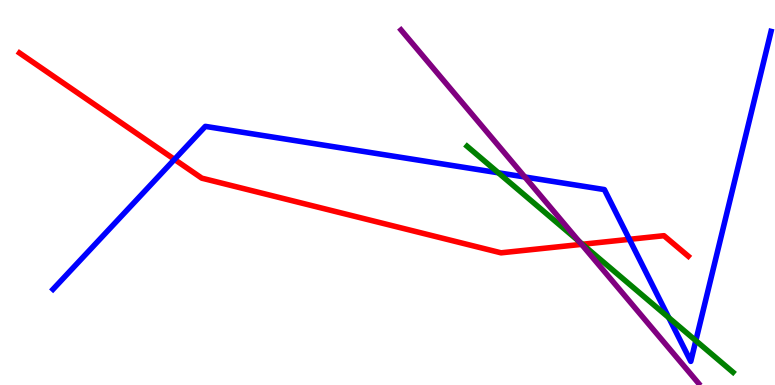[{'lines': ['blue', 'red'], 'intersections': [{'x': 2.25, 'y': 5.86}, {'x': 8.12, 'y': 3.78}]}, {'lines': ['green', 'red'], 'intersections': [{'x': 7.52, 'y': 3.66}]}, {'lines': ['purple', 'red'], 'intersections': [{'x': 7.5, 'y': 3.65}]}, {'lines': ['blue', 'green'], 'intersections': [{'x': 6.43, 'y': 5.51}, {'x': 8.63, 'y': 1.75}, {'x': 8.98, 'y': 1.15}]}, {'lines': ['blue', 'purple'], 'intersections': [{'x': 6.77, 'y': 5.4}]}, {'lines': ['green', 'purple'], 'intersections': [{'x': 7.47, 'y': 3.73}]}]